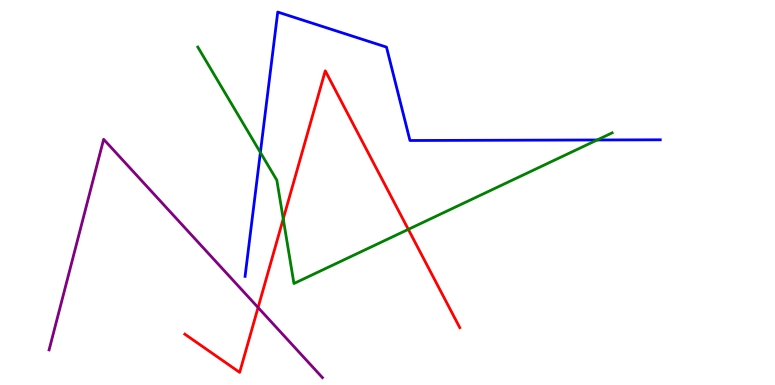[{'lines': ['blue', 'red'], 'intersections': []}, {'lines': ['green', 'red'], 'intersections': [{'x': 3.65, 'y': 4.31}, {'x': 5.27, 'y': 4.04}]}, {'lines': ['purple', 'red'], 'intersections': [{'x': 3.33, 'y': 2.01}]}, {'lines': ['blue', 'green'], 'intersections': [{'x': 3.36, 'y': 6.04}, {'x': 7.7, 'y': 6.36}]}, {'lines': ['blue', 'purple'], 'intersections': []}, {'lines': ['green', 'purple'], 'intersections': []}]